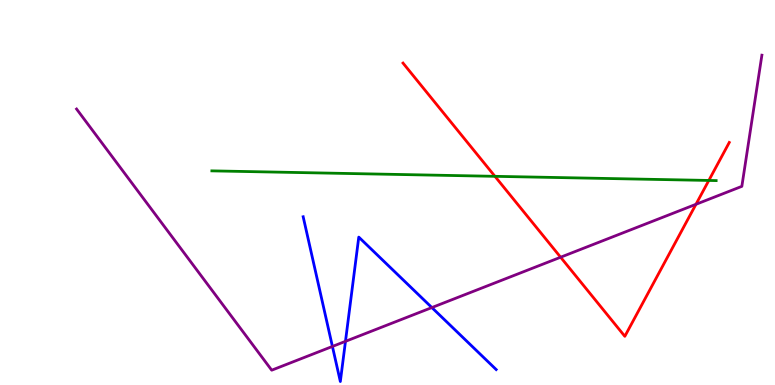[{'lines': ['blue', 'red'], 'intersections': []}, {'lines': ['green', 'red'], 'intersections': [{'x': 6.39, 'y': 5.42}, {'x': 9.15, 'y': 5.31}]}, {'lines': ['purple', 'red'], 'intersections': [{'x': 7.23, 'y': 3.32}, {'x': 8.98, 'y': 4.69}]}, {'lines': ['blue', 'green'], 'intersections': []}, {'lines': ['blue', 'purple'], 'intersections': [{'x': 4.29, 'y': 1.0}, {'x': 4.46, 'y': 1.13}, {'x': 5.57, 'y': 2.01}]}, {'lines': ['green', 'purple'], 'intersections': []}]